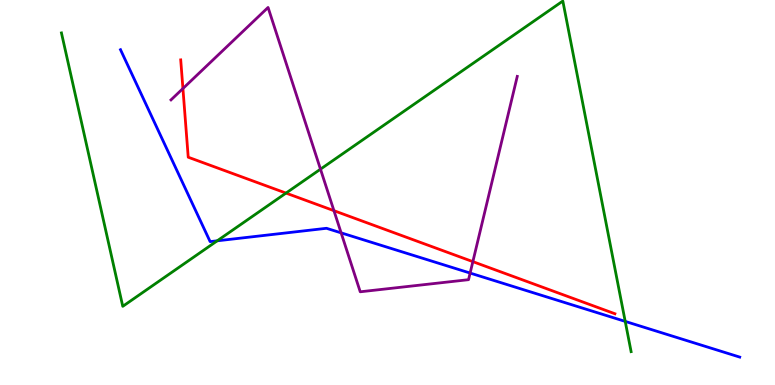[{'lines': ['blue', 'red'], 'intersections': []}, {'lines': ['green', 'red'], 'intersections': [{'x': 3.69, 'y': 4.98}]}, {'lines': ['purple', 'red'], 'intersections': [{'x': 2.36, 'y': 7.7}, {'x': 4.31, 'y': 4.53}, {'x': 6.1, 'y': 3.2}]}, {'lines': ['blue', 'green'], 'intersections': [{'x': 2.8, 'y': 3.75}, {'x': 8.07, 'y': 1.65}]}, {'lines': ['blue', 'purple'], 'intersections': [{'x': 4.4, 'y': 3.95}, {'x': 6.07, 'y': 2.91}]}, {'lines': ['green', 'purple'], 'intersections': [{'x': 4.14, 'y': 5.61}]}]